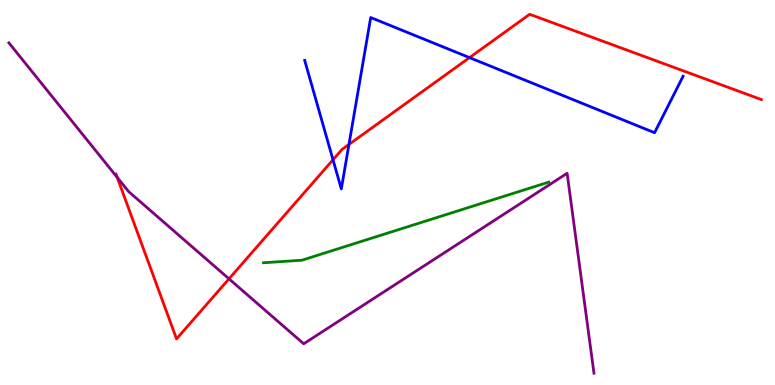[{'lines': ['blue', 'red'], 'intersections': [{'x': 4.3, 'y': 5.85}, {'x': 4.5, 'y': 6.25}, {'x': 6.06, 'y': 8.5}]}, {'lines': ['green', 'red'], 'intersections': []}, {'lines': ['purple', 'red'], 'intersections': [{'x': 1.51, 'y': 5.39}, {'x': 2.95, 'y': 2.76}]}, {'lines': ['blue', 'green'], 'intersections': []}, {'lines': ['blue', 'purple'], 'intersections': []}, {'lines': ['green', 'purple'], 'intersections': []}]